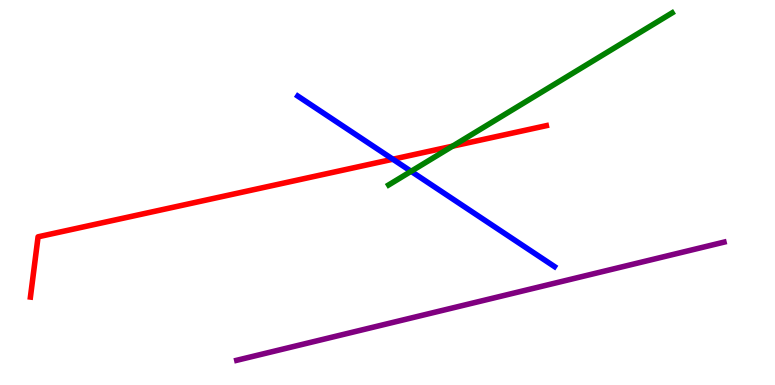[{'lines': ['blue', 'red'], 'intersections': [{'x': 5.07, 'y': 5.86}]}, {'lines': ['green', 'red'], 'intersections': [{'x': 5.84, 'y': 6.2}]}, {'lines': ['purple', 'red'], 'intersections': []}, {'lines': ['blue', 'green'], 'intersections': [{'x': 5.3, 'y': 5.55}]}, {'lines': ['blue', 'purple'], 'intersections': []}, {'lines': ['green', 'purple'], 'intersections': []}]